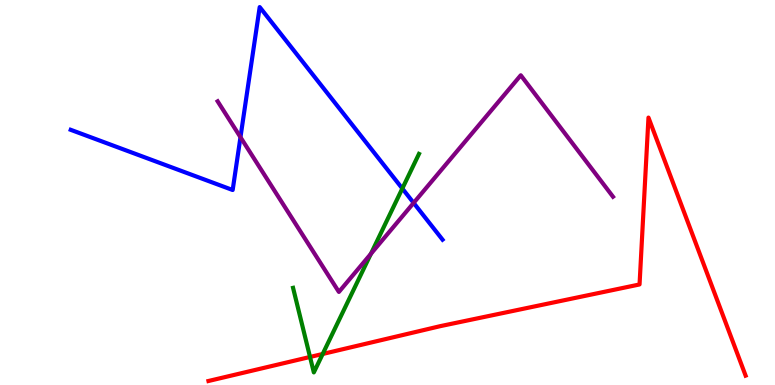[{'lines': ['blue', 'red'], 'intersections': []}, {'lines': ['green', 'red'], 'intersections': [{'x': 4.0, 'y': 0.728}, {'x': 4.16, 'y': 0.806}]}, {'lines': ['purple', 'red'], 'intersections': []}, {'lines': ['blue', 'green'], 'intersections': [{'x': 5.19, 'y': 5.1}]}, {'lines': ['blue', 'purple'], 'intersections': [{'x': 3.1, 'y': 6.44}, {'x': 5.34, 'y': 4.73}]}, {'lines': ['green', 'purple'], 'intersections': [{'x': 4.79, 'y': 3.41}]}]